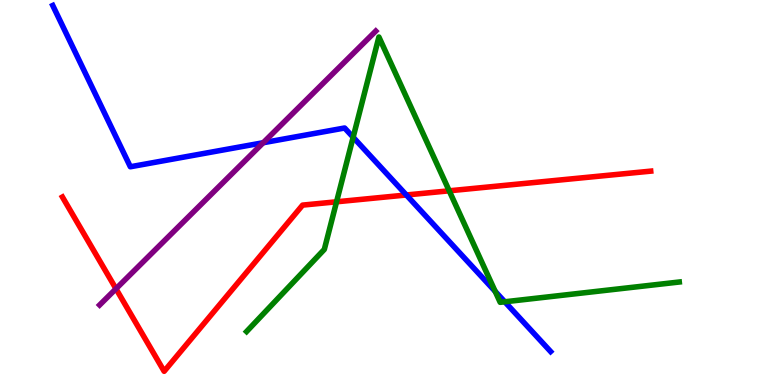[{'lines': ['blue', 'red'], 'intersections': [{'x': 5.24, 'y': 4.94}]}, {'lines': ['green', 'red'], 'intersections': [{'x': 4.34, 'y': 4.76}, {'x': 5.8, 'y': 5.04}]}, {'lines': ['purple', 'red'], 'intersections': [{'x': 1.5, 'y': 2.5}]}, {'lines': ['blue', 'green'], 'intersections': [{'x': 4.56, 'y': 6.44}, {'x': 6.39, 'y': 2.43}, {'x': 6.51, 'y': 2.16}]}, {'lines': ['blue', 'purple'], 'intersections': [{'x': 3.4, 'y': 6.29}]}, {'lines': ['green', 'purple'], 'intersections': []}]